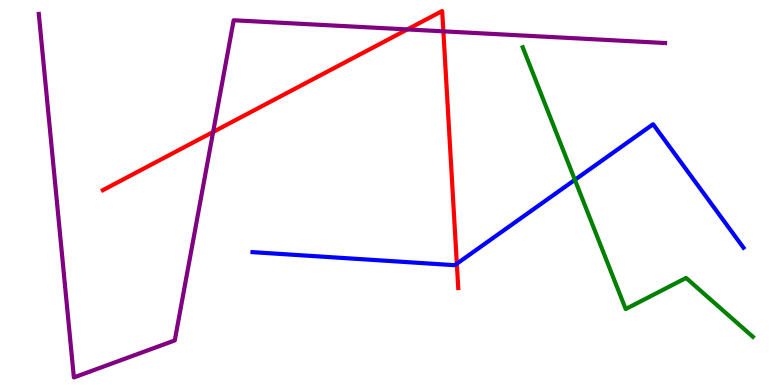[{'lines': ['blue', 'red'], 'intersections': [{'x': 5.89, 'y': 3.15}]}, {'lines': ['green', 'red'], 'intersections': []}, {'lines': ['purple', 'red'], 'intersections': [{'x': 2.75, 'y': 6.57}, {'x': 5.26, 'y': 9.24}, {'x': 5.72, 'y': 9.19}]}, {'lines': ['blue', 'green'], 'intersections': [{'x': 7.42, 'y': 5.33}]}, {'lines': ['blue', 'purple'], 'intersections': []}, {'lines': ['green', 'purple'], 'intersections': []}]